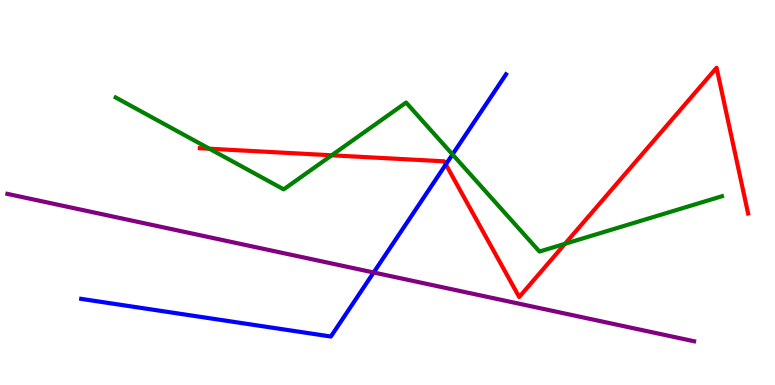[{'lines': ['blue', 'red'], 'intersections': [{'x': 5.75, 'y': 5.73}]}, {'lines': ['green', 'red'], 'intersections': [{'x': 2.7, 'y': 6.14}, {'x': 4.28, 'y': 5.97}, {'x': 7.29, 'y': 3.67}]}, {'lines': ['purple', 'red'], 'intersections': []}, {'lines': ['blue', 'green'], 'intersections': [{'x': 5.84, 'y': 5.99}]}, {'lines': ['blue', 'purple'], 'intersections': [{'x': 4.82, 'y': 2.92}]}, {'lines': ['green', 'purple'], 'intersections': []}]